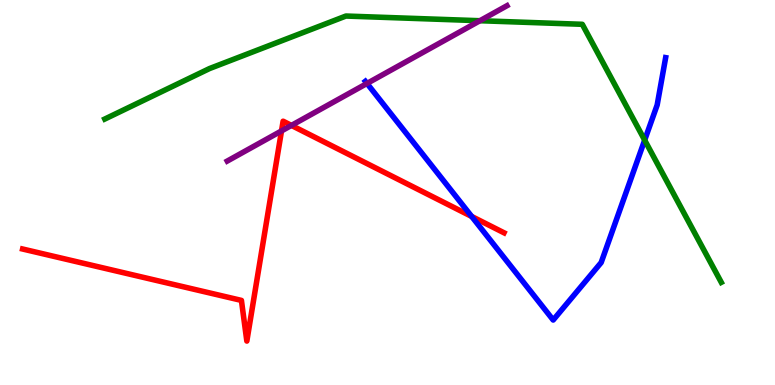[{'lines': ['blue', 'red'], 'intersections': [{'x': 6.09, 'y': 4.38}]}, {'lines': ['green', 'red'], 'intersections': []}, {'lines': ['purple', 'red'], 'intersections': [{'x': 3.63, 'y': 6.6}, {'x': 3.76, 'y': 6.74}]}, {'lines': ['blue', 'green'], 'intersections': [{'x': 8.32, 'y': 6.36}]}, {'lines': ['blue', 'purple'], 'intersections': [{'x': 4.74, 'y': 7.83}]}, {'lines': ['green', 'purple'], 'intersections': [{'x': 6.19, 'y': 9.46}]}]